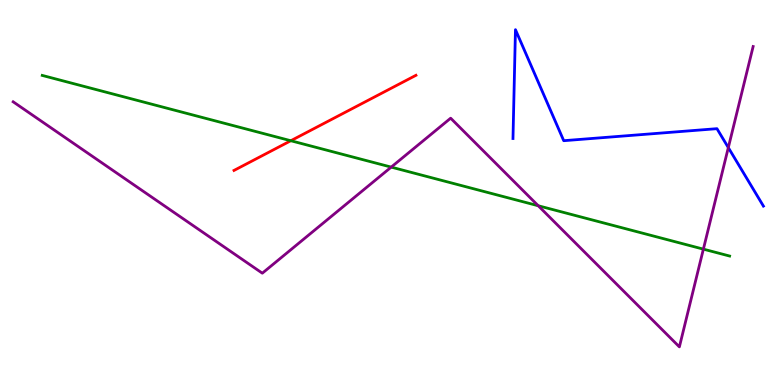[{'lines': ['blue', 'red'], 'intersections': []}, {'lines': ['green', 'red'], 'intersections': [{'x': 3.75, 'y': 6.34}]}, {'lines': ['purple', 'red'], 'intersections': []}, {'lines': ['blue', 'green'], 'intersections': []}, {'lines': ['blue', 'purple'], 'intersections': [{'x': 9.4, 'y': 6.17}]}, {'lines': ['green', 'purple'], 'intersections': [{'x': 5.05, 'y': 5.66}, {'x': 6.94, 'y': 4.66}, {'x': 9.08, 'y': 3.53}]}]